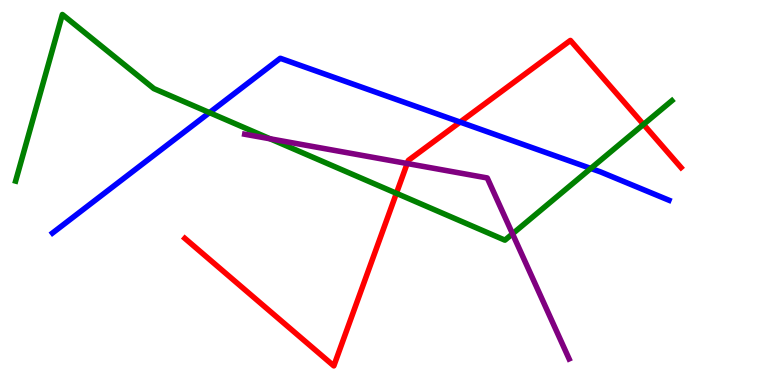[{'lines': ['blue', 'red'], 'intersections': [{'x': 5.94, 'y': 6.83}]}, {'lines': ['green', 'red'], 'intersections': [{'x': 5.11, 'y': 4.98}, {'x': 8.3, 'y': 6.77}]}, {'lines': ['purple', 'red'], 'intersections': [{'x': 5.25, 'y': 5.75}]}, {'lines': ['blue', 'green'], 'intersections': [{'x': 2.7, 'y': 7.07}, {'x': 7.62, 'y': 5.62}]}, {'lines': ['blue', 'purple'], 'intersections': []}, {'lines': ['green', 'purple'], 'intersections': [{'x': 3.49, 'y': 6.39}, {'x': 6.61, 'y': 3.93}]}]